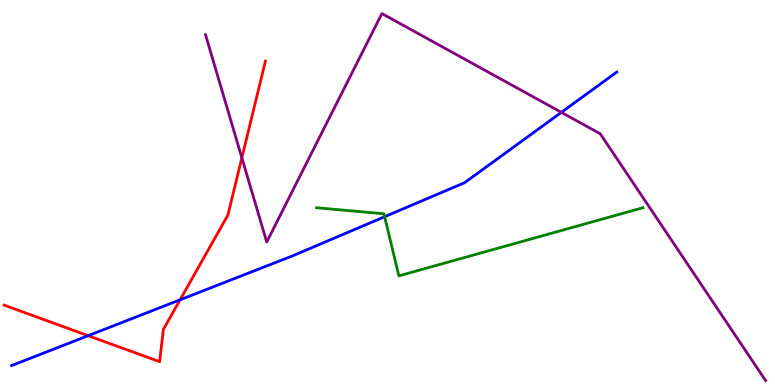[{'lines': ['blue', 'red'], 'intersections': [{'x': 1.14, 'y': 1.28}, {'x': 2.32, 'y': 2.21}]}, {'lines': ['green', 'red'], 'intersections': []}, {'lines': ['purple', 'red'], 'intersections': [{'x': 3.12, 'y': 5.9}]}, {'lines': ['blue', 'green'], 'intersections': [{'x': 4.96, 'y': 4.37}]}, {'lines': ['blue', 'purple'], 'intersections': [{'x': 7.24, 'y': 7.08}]}, {'lines': ['green', 'purple'], 'intersections': []}]